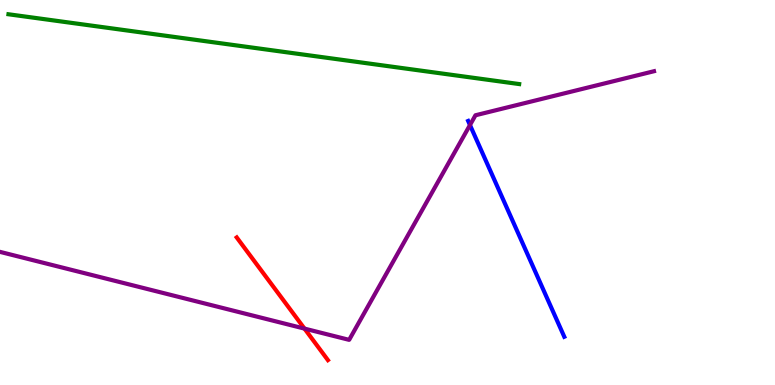[{'lines': ['blue', 'red'], 'intersections': []}, {'lines': ['green', 'red'], 'intersections': []}, {'lines': ['purple', 'red'], 'intersections': [{'x': 3.93, 'y': 1.46}]}, {'lines': ['blue', 'green'], 'intersections': []}, {'lines': ['blue', 'purple'], 'intersections': [{'x': 6.06, 'y': 6.75}]}, {'lines': ['green', 'purple'], 'intersections': []}]